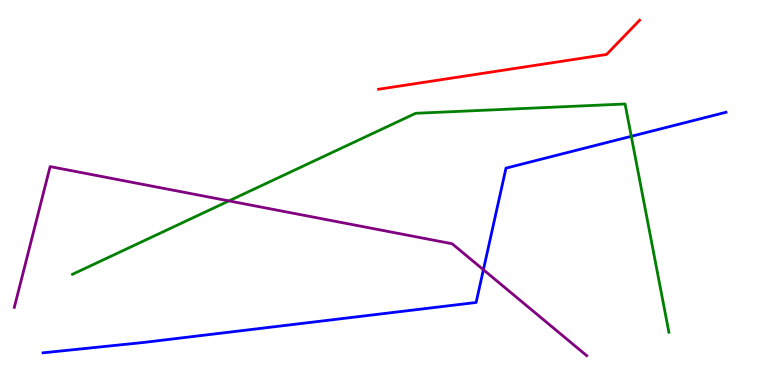[{'lines': ['blue', 'red'], 'intersections': []}, {'lines': ['green', 'red'], 'intersections': []}, {'lines': ['purple', 'red'], 'intersections': []}, {'lines': ['blue', 'green'], 'intersections': [{'x': 8.15, 'y': 6.46}]}, {'lines': ['blue', 'purple'], 'intersections': [{'x': 6.24, 'y': 2.99}]}, {'lines': ['green', 'purple'], 'intersections': [{'x': 2.95, 'y': 4.78}]}]